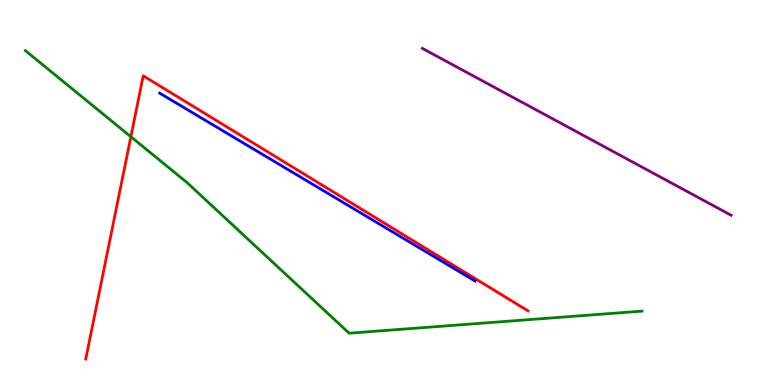[{'lines': ['blue', 'red'], 'intersections': []}, {'lines': ['green', 'red'], 'intersections': [{'x': 1.69, 'y': 6.45}]}, {'lines': ['purple', 'red'], 'intersections': []}, {'lines': ['blue', 'green'], 'intersections': []}, {'lines': ['blue', 'purple'], 'intersections': []}, {'lines': ['green', 'purple'], 'intersections': []}]